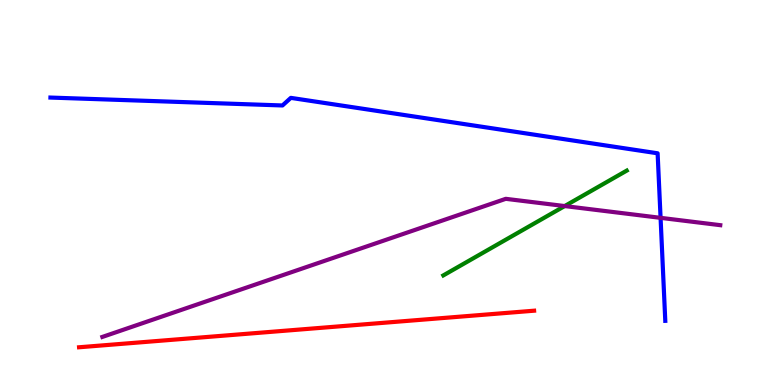[{'lines': ['blue', 'red'], 'intersections': []}, {'lines': ['green', 'red'], 'intersections': []}, {'lines': ['purple', 'red'], 'intersections': []}, {'lines': ['blue', 'green'], 'intersections': []}, {'lines': ['blue', 'purple'], 'intersections': [{'x': 8.52, 'y': 4.34}]}, {'lines': ['green', 'purple'], 'intersections': [{'x': 7.29, 'y': 4.65}]}]